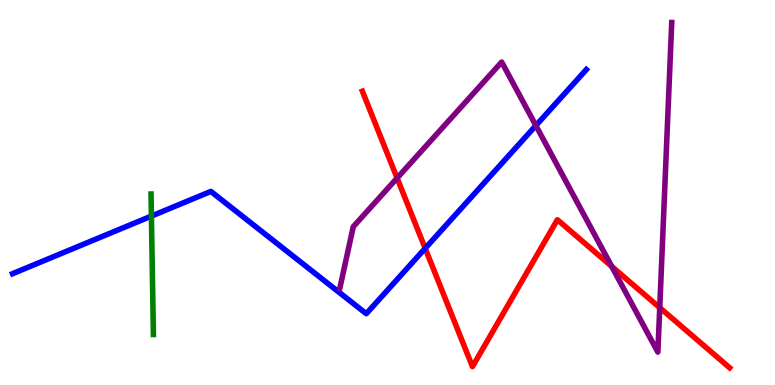[{'lines': ['blue', 'red'], 'intersections': [{'x': 5.49, 'y': 3.55}]}, {'lines': ['green', 'red'], 'intersections': []}, {'lines': ['purple', 'red'], 'intersections': [{'x': 5.12, 'y': 5.37}, {'x': 7.89, 'y': 3.08}, {'x': 8.51, 'y': 2.01}]}, {'lines': ['blue', 'green'], 'intersections': [{'x': 1.95, 'y': 4.39}]}, {'lines': ['blue', 'purple'], 'intersections': [{'x': 6.91, 'y': 6.74}]}, {'lines': ['green', 'purple'], 'intersections': []}]